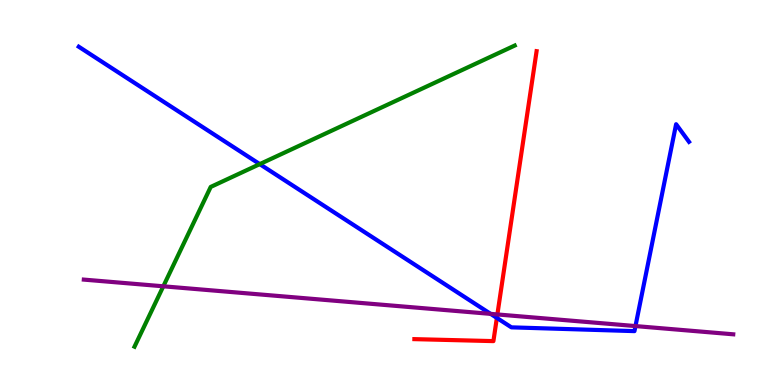[{'lines': ['blue', 'red'], 'intersections': [{'x': 6.41, 'y': 1.74}]}, {'lines': ['green', 'red'], 'intersections': []}, {'lines': ['purple', 'red'], 'intersections': [{'x': 6.42, 'y': 1.83}]}, {'lines': ['blue', 'green'], 'intersections': [{'x': 3.35, 'y': 5.74}]}, {'lines': ['blue', 'purple'], 'intersections': [{'x': 6.33, 'y': 1.85}, {'x': 8.2, 'y': 1.53}]}, {'lines': ['green', 'purple'], 'intersections': [{'x': 2.11, 'y': 2.56}]}]